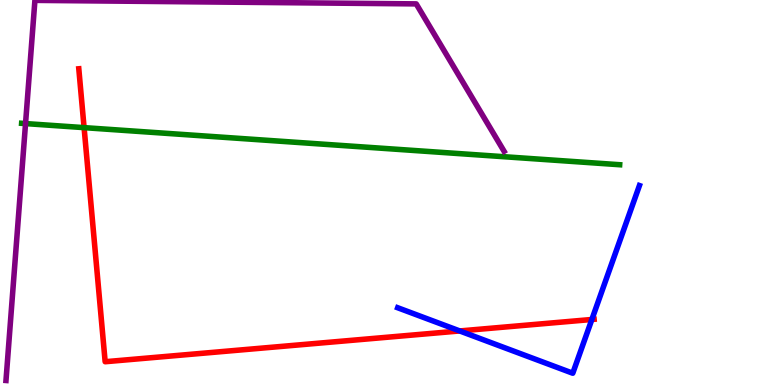[{'lines': ['blue', 'red'], 'intersections': [{'x': 5.93, 'y': 1.4}, {'x': 7.64, 'y': 1.7}]}, {'lines': ['green', 'red'], 'intersections': [{'x': 1.09, 'y': 6.68}]}, {'lines': ['purple', 'red'], 'intersections': []}, {'lines': ['blue', 'green'], 'intersections': []}, {'lines': ['blue', 'purple'], 'intersections': []}, {'lines': ['green', 'purple'], 'intersections': [{'x': 0.33, 'y': 6.79}]}]